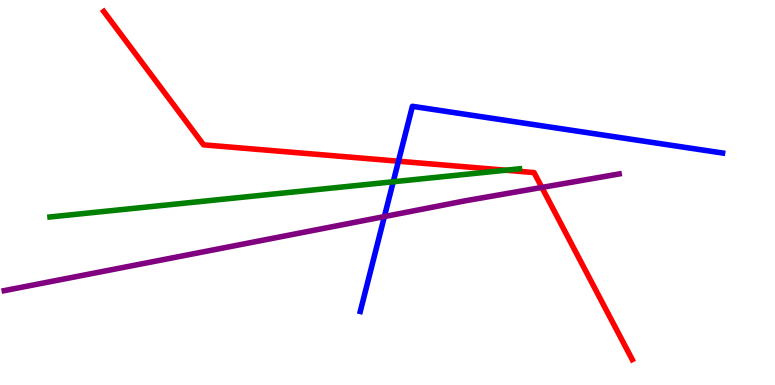[{'lines': ['blue', 'red'], 'intersections': [{'x': 5.14, 'y': 5.81}]}, {'lines': ['green', 'red'], 'intersections': [{'x': 6.53, 'y': 5.58}]}, {'lines': ['purple', 'red'], 'intersections': [{'x': 6.99, 'y': 5.13}]}, {'lines': ['blue', 'green'], 'intersections': [{'x': 5.07, 'y': 5.28}]}, {'lines': ['blue', 'purple'], 'intersections': [{'x': 4.96, 'y': 4.37}]}, {'lines': ['green', 'purple'], 'intersections': []}]